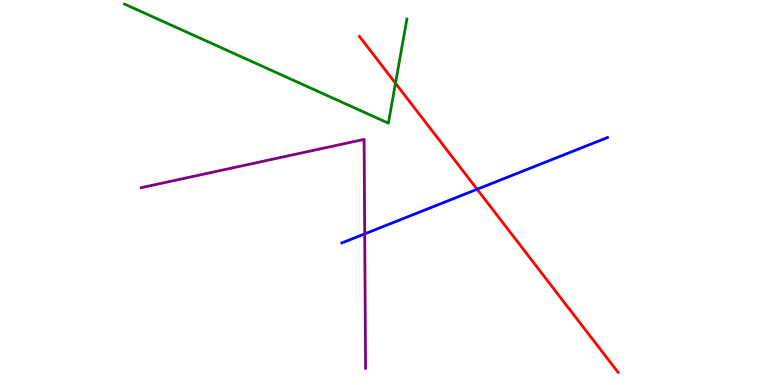[{'lines': ['blue', 'red'], 'intersections': [{'x': 6.16, 'y': 5.08}]}, {'lines': ['green', 'red'], 'intersections': [{'x': 5.1, 'y': 7.84}]}, {'lines': ['purple', 'red'], 'intersections': []}, {'lines': ['blue', 'green'], 'intersections': []}, {'lines': ['blue', 'purple'], 'intersections': [{'x': 4.71, 'y': 3.93}]}, {'lines': ['green', 'purple'], 'intersections': []}]